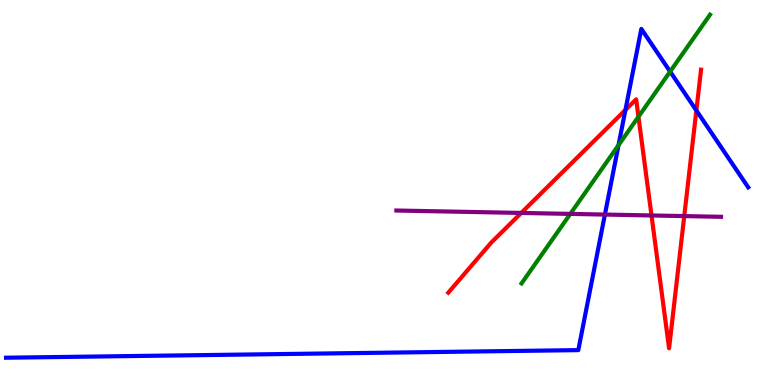[{'lines': ['blue', 'red'], 'intersections': [{'x': 8.07, 'y': 7.14}, {'x': 8.99, 'y': 7.13}]}, {'lines': ['green', 'red'], 'intersections': [{'x': 8.24, 'y': 6.97}]}, {'lines': ['purple', 'red'], 'intersections': [{'x': 6.73, 'y': 4.47}, {'x': 8.41, 'y': 4.4}, {'x': 8.83, 'y': 4.39}]}, {'lines': ['blue', 'green'], 'intersections': [{'x': 7.98, 'y': 6.23}, {'x': 8.65, 'y': 8.14}]}, {'lines': ['blue', 'purple'], 'intersections': [{'x': 7.81, 'y': 4.43}]}, {'lines': ['green', 'purple'], 'intersections': [{'x': 7.36, 'y': 4.44}]}]